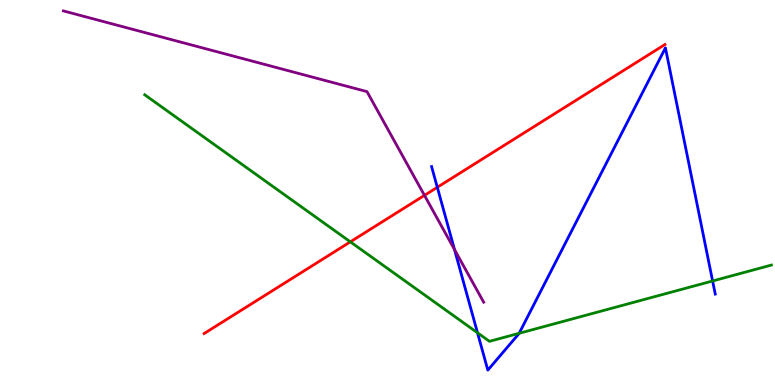[{'lines': ['blue', 'red'], 'intersections': [{'x': 5.64, 'y': 5.14}]}, {'lines': ['green', 'red'], 'intersections': [{'x': 4.52, 'y': 3.72}]}, {'lines': ['purple', 'red'], 'intersections': [{'x': 5.48, 'y': 4.93}]}, {'lines': ['blue', 'green'], 'intersections': [{'x': 6.16, 'y': 1.36}, {'x': 6.7, 'y': 1.34}, {'x': 9.19, 'y': 2.7}]}, {'lines': ['blue', 'purple'], 'intersections': [{'x': 5.86, 'y': 3.52}]}, {'lines': ['green', 'purple'], 'intersections': []}]